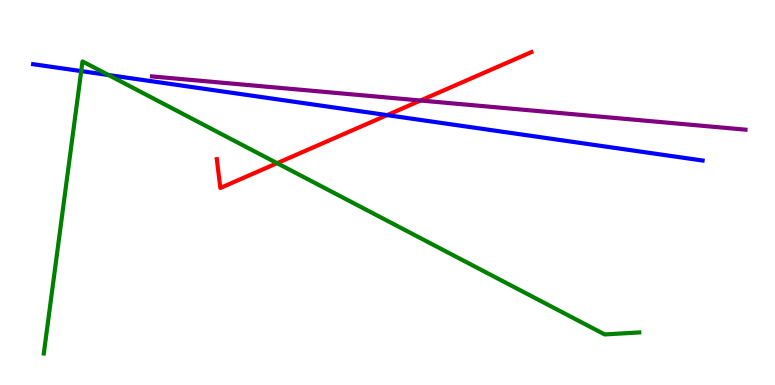[{'lines': ['blue', 'red'], 'intersections': [{'x': 4.99, 'y': 7.01}]}, {'lines': ['green', 'red'], 'intersections': [{'x': 3.58, 'y': 5.76}]}, {'lines': ['purple', 'red'], 'intersections': [{'x': 5.43, 'y': 7.39}]}, {'lines': ['blue', 'green'], 'intersections': [{'x': 1.05, 'y': 8.15}, {'x': 1.4, 'y': 8.05}]}, {'lines': ['blue', 'purple'], 'intersections': []}, {'lines': ['green', 'purple'], 'intersections': []}]